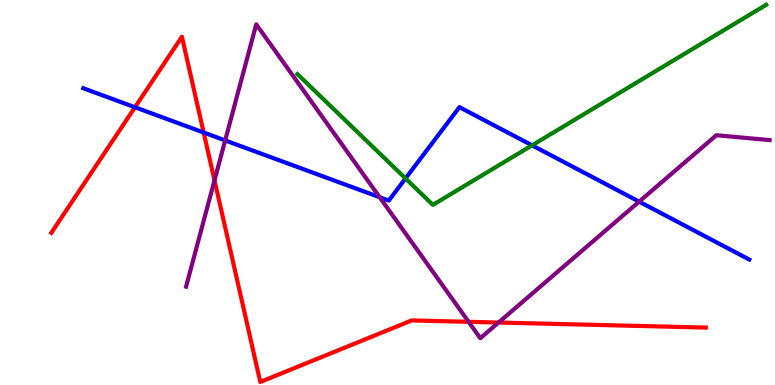[{'lines': ['blue', 'red'], 'intersections': [{'x': 1.74, 'y': 7.21}, {'x': 2.63, 'y': 6.56}]}, {'lines': ['green', 'red'], 'intersections': []}, {'lines': ['purple', 'red'], 'intersections': [{'x': 2.77, 'y': 5.32}, {'x': 6.05, 'y': 1.64}, {'x': 6.43, 'y': 1.62}]}, {'lines': ['blue', 'green'], 'intersections': [{'x': 5.23, 'y': 5.37}, {'x': 6.87, 'y': 6.23}]}, {'lines': ['blue', 'purple'], 'intersections': [{'x': 2.91, 'y': 6.35}, {'x': 4.9, 'y': 4.88}, {'x': 8.25, 'y': 4.76}]}, {'lines': ['green', 'purple'], 'intersections': []}]